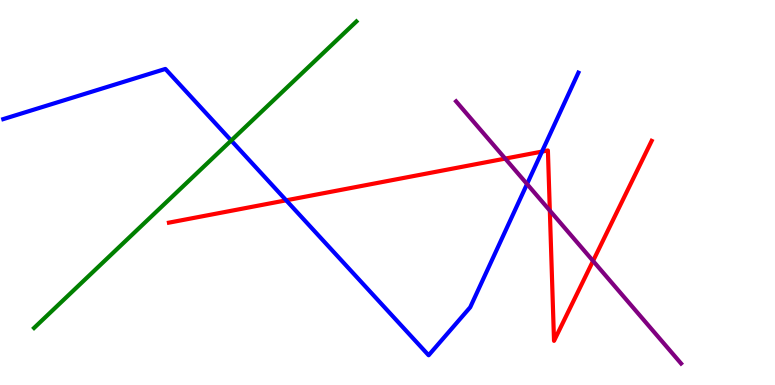[{'lines': ['blue', 'red'], 'intersections': [{'x': 3.69, 'y': 4.8}, {'x': 6.99, 'y': 6.06}]}, {'lines': ['green', 'red'], 'intersections': []}, {'lines': ['purple', 'red'], 'intersections': [{'x': 6.52, 'y': 5.88}, {'x': 7.09, 'y': 4.53}, {'x': 7.65, 'y': 3.22}]}, {'lines': ['blue', 'green'], 'intersections': [{'x': 2.98, 'y': 6.35}]}, {'lines': ['blue', 'purple'], 'intersections': [{'x': 6.8, 'y': 5.22}]}, {'lines': ['green', 'purple'], 'intersections': []}]